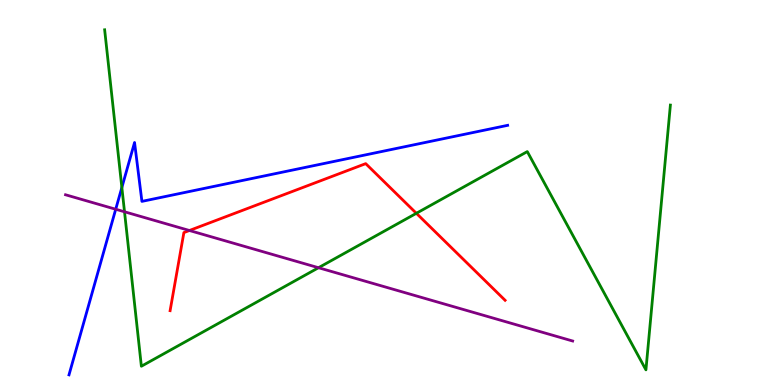[{'lines': ['blue', 'red'], 'intersections': []}, {'lines': ['green', 'red'], 'intersections': [{'x': 5.37, 'y': 4.46}]}, {'lines': ['purple', 'red'], 'intersections': [{'x': 2.44, 'y': 4.01}]}, {'lines': ['blue', 'green'], 'intersections': [{'x': 1.57, 'y': 5.13}]}, {'lines': ['blue', 'purple'], 'intersections': [{'x': 1.49, 'y': 4.57}]}, {'lines': ['green', 'purple'], 'intersections': [{'x': 1.61, 'y': 4.5}, {'x': 4.11, 'y': 3.05}]}]